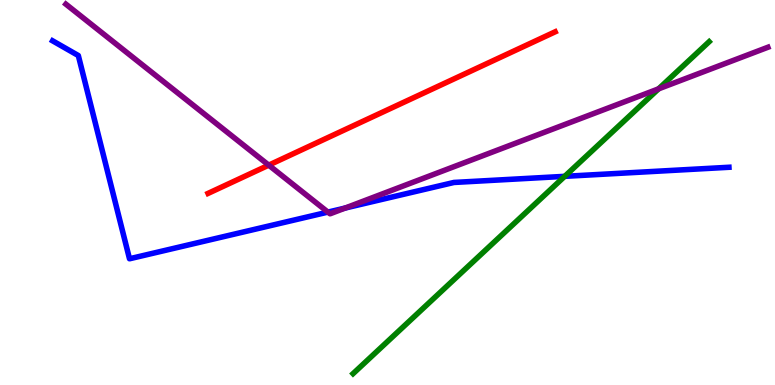[{'lines': ['blue', 'red'], 'intersections': []}, {'lines': ['green', 'red'], 'intersections': []}, {'lines': ['purple', 'red'], 'intersections': [{'x': 3.47, 'y': 5.71}]}, {'lines': ['blue', 'green'], 'intersections': [{'x': 7.29, 'y': 5.42}]}, {'lines': ['blue', 'purple'], 'intersections': [{'x': 4.23, 'y': 4.49}, {'x': 4.45, 'y': 4.6}]}, {'lines': ['green', 'purple'], 'intersections': [{'x': 8.5, 'y': 7.69}]}]